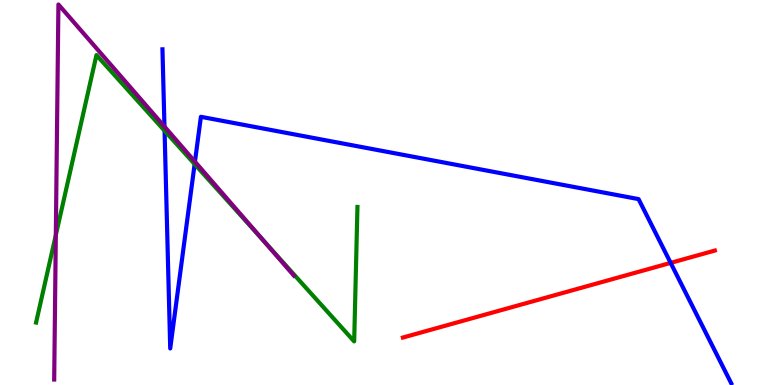[{'lines': ['blue', 'red'], 'intersections': [{'x': 8.65, 'y': 3.17}]}, {'lines': ['green', 'red'], 'intersections': []}, {'lines': ['purple', 'red'], 'intersections': []}, {'lines': ['blue', 'green'], 'intersections': [{'x': 2.12, 'y': 6.6}, {'x': 2.51, 'y': 5.74}]}, {'lines': ['blue', 'purple'], 'intersections': [{'x': 2.12, 'y': 6.71}, {'x': 2.52, 'y': 5.8}]}, {'lines': ['green', 'purple'], 'intersections': [{'x': 0.72, 'y': 3.89}, {'x': 3.41, 'y': 3.73}]}]